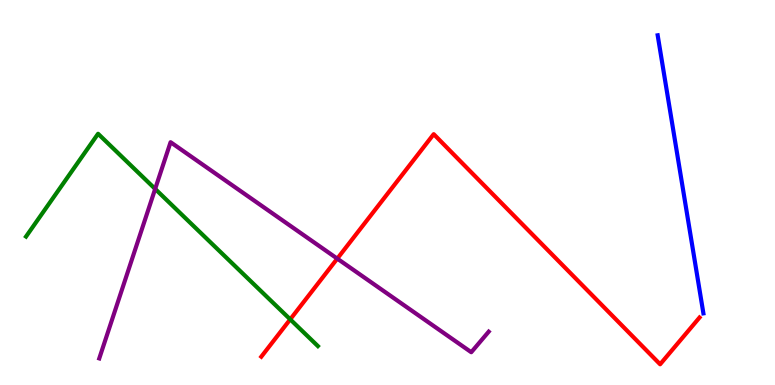[{'lines': ['blue', 'red'], 'intersections': []}, {'lines': ['green', 'red'], 'intersections': [{'x': 3.74, 'y': 1.7}]}, {'lines': ['purple', 'red'], 'intersections': [{'x': 4.35, 'y': 3.28}]}, {'lines': ['blue', 'green'], 'intersections': []}, {'lines': ['blue', 'purple'], 'intersections': []}, {'lines': ['green', 'purple'], 'intersections': [{'x': 2.0, 'y': 5.09}]}]